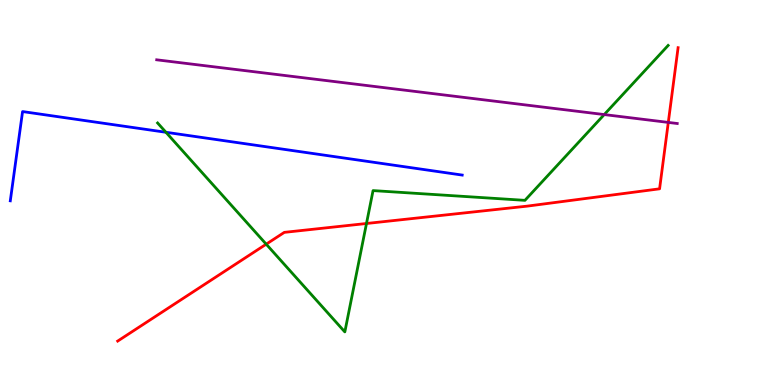[{'lines': ['blue', 'red'], 'intersections': []}, {'lines': ['green', 'red'], 'intersections': [{'x': 3.43, 'y': 3.66}, {'x': 4.73, 'y': 4.19}]}, {'lines': ['purple', 'red'], 'intersections': [{'x': 8.62, 'y': 6.82}]}, {'lines': ['blue', 'green'], 'intersections': [{'x': 2.14, 'y': 6.56}]}, {'lines': ['blue', 'purple'], 'intersections': []}, {'lines': ['green', 'purple'], 'intersections': [{'x': 7.8, 'y': 7.02}]}]